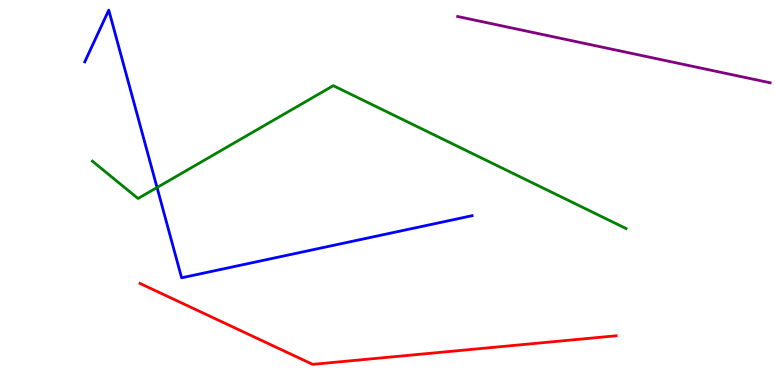[{'lines': ['blue', 'red'], 'intersections': []}, {'lines': ['green', 'red'], 'intersections': []}, {'lines': ['purple', 'red'], 'intersections': []}, {'lines': ['blue', 'green'], 'intersections': [{'x': 2.03, 'y': 5.13}]}, {'lines': ['blue', 'purple'], 'intersections': []}, {'lines': ['green', 'purple'], 'intersections': []}]